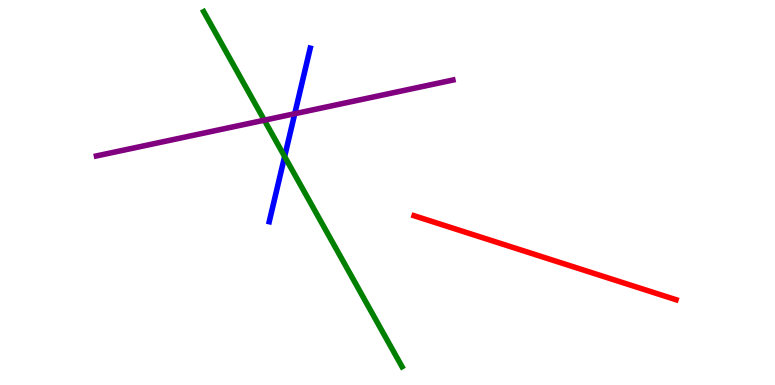[{'lines': ['blue', 'red'], 'intersections': []}, {'lines': ['green', 'red'], 'intersections': []}, {'lines': ['purple', 'red'], 'intersections': []}, {'lines': ['blue', 'green'], 'intersections': [{'x': 3.67, 'y': 5.93}]}, {'lines': ['blue', 'purple'], 'intersections': [{'x': 3.8, 'y': 7.05}]}, {'lines': ['green', 'purple'], 'intersections': [{'x': 3.41, 'y': 6.88}]}]